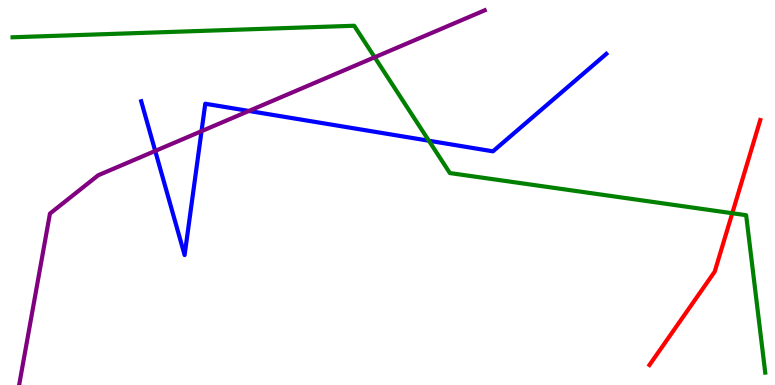[{'lines': ['blue', 'red'], 'intersections': []}, {'lines': ['green', 'red'], 'intersections': [{'x': 9.45, 'y': 4.46}]}, {'lines': ['purple', 'red'], 'intersections': []}, {'lines': ['blue', 'green'], 'intersections': [{'x': 5.53, 'y': 6.34}]}, {'lines': ['blue', 'purple'], 'intersections': [{'x': 2.0, 'y': 6.08}, {'x': 2.6, 'y': 6.59}, {'x': 3.21, 'y': 7.12}]}, {'lines': ['green', 'purple'], 'intersections': [{'x': 4.83, 'y': 8.51}]}]